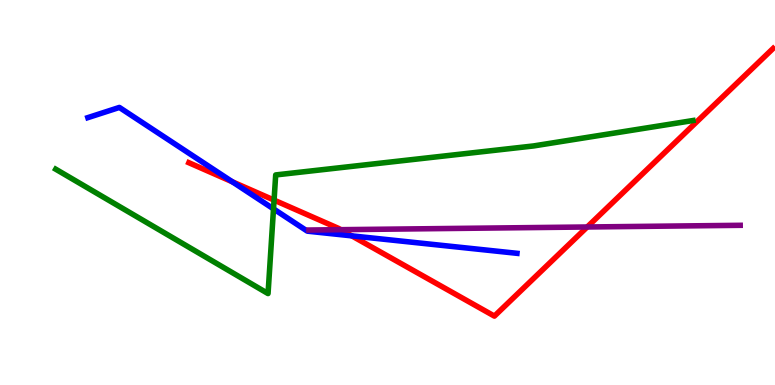[{'lines': ['blue', 'red'], 'intersections': [{'x': 3.0, 'y': 5.28}, {'x': 4.54, 'y': 3.87}]}, {'lines': ['green', 'red'], 'intersections': [{'x': 3.54, 'y': 4.8}]}, {'lines': ['purple', 'red'], 'intersections': [{'x': 4.4, 'y': 4.03}, {'x': 7.58, 'y': 4.1}]}, {'lines': ['blue', 'green'], 'intersections': [{'x': 3.53, 'y': 4.57}]}, {'lines': ['blue', 'purple'], 'intersections': []}, {'lines': ['green', 'purple'], 'intersections': []}]